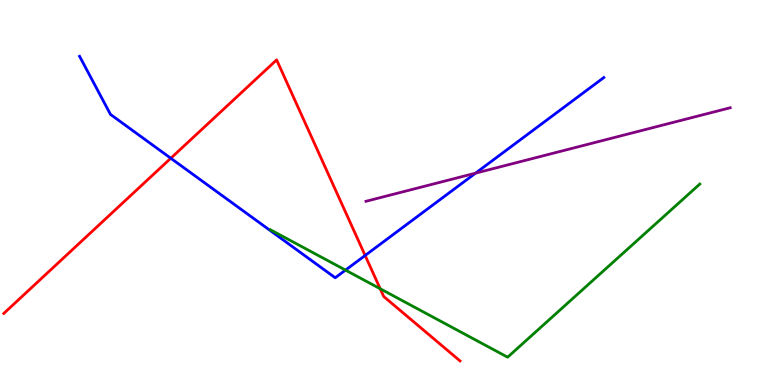[{'lines': ['blue', 'red'], 'intersections': [{'x': 2.2, 'y': 5.89}, {'x': 4.71, 'y': 3.36}]}, {'lines': ['green', 'red'], 'intersections': [{'x': 4.91, 'y': 2.5}]}, {'lines': ['purple', 'red'], 'intersections': []}, {'lines': ['blue', 'green'], 'intersections': [{'x': 4.46, 'y': 2.98}]}, {'lines': ['blue', 'purple'], 'intersections': [{'x': 6.14, 'y': 5.5}]}, {'lines': ['green', 'purple'], 'intersections': []}]